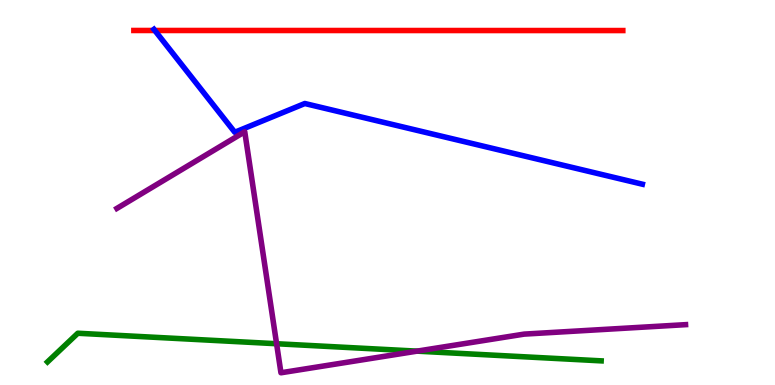[{'lines': ['blue', 'red'], 'intersections': [{'x': 2.0, 'y': 9.21}]}, {'lines': ['green', 'red'], 'intersections': []}, {'lines': ['purple', 'red'], 'intersections': []}, {'lines': ['blue', 'green'], 'intersections': []}, {'lines': ['blue', 'purple'], 'intersections': []}, {'lines': ['green', 'purple'], 'intersections': [{'x': 3.57, 'y': 1.07}, {'x': 5.38, 'y': 0.879}]}]